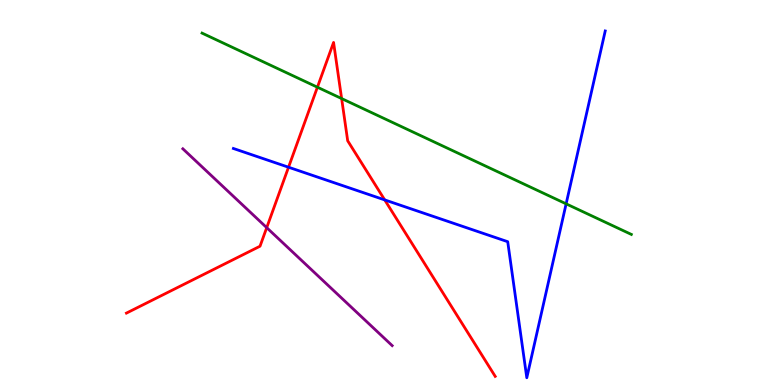[{'lines': ['blue', 'red'], 'intersections': [{'x': 3.72, 'y': 5.66}, {'x': 4.96, 'y': 4.81}]}, {'lines': ['green', 'red'], 'intersections': [{'x': 4.1, 'y': 7.73}, {'x': 4.41, 'y': 7.44}]}, {'lines': ['purple', 'red'], 'intersections': [{'x': 3.44, 'y': 4.09}]}, {'lines': ['blue', 'green'], 'intersections': [{'x': 7.3, 'y': 4.71}]}, {'lines': ['blue', 'purple'], 'intersections': []}, {'lines': ['green', 'purple'], 'intersections': []}]